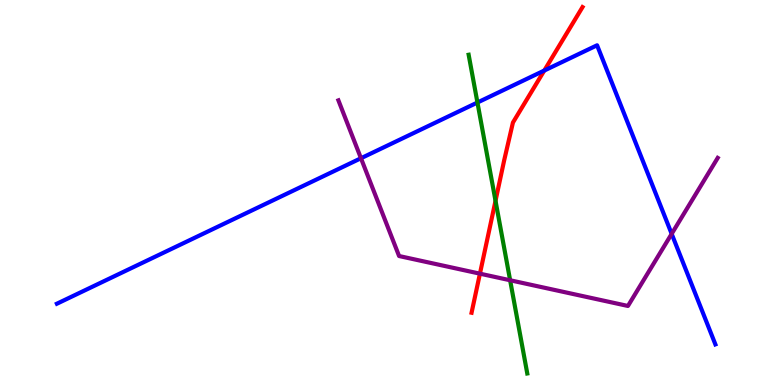[{'lines': ['blue', 'red'], 'intersections': [{'x': 7.02, 'y': 8.17}]}, {'lines': ['green', 'red'], 'intersections': [{'x': 6.39, 'y': 4.78}]}, {'lines': ['purple', 'red'], 'intersections': [{'x': 6.19, 'y': 2.89}]}, {'lines': ['blue', 'green'], 'intersections': [{'x': 6.16, 'y': 7.34}]}, {'lines': ['blue', 'purple'], 'intersections': [{'x': 4.66, 'y': 5.89}, {'x': 8.67, 'y': 3.93}]}, {'lines': ['green', 'purple'], 'intersections': [{'x': 6.58, 'y': 2.72}]}]